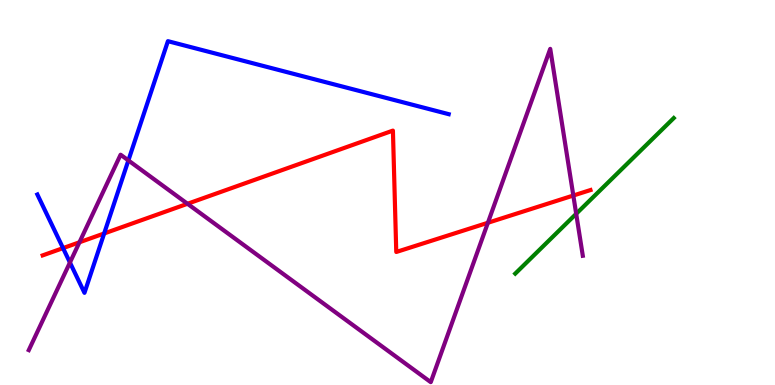[{'lines': ['blue', 'red'], 'intersections': [{'x': 0.814, 'y': 3.56}, {'x': 1.34, 'y': 3.94}]}, {'lines': ['green', 'red'], 'intersections': []}, {'lines': ['purple', 'red'], 'intersections': [{'x': 1.03, 'y': 3.71}, {'x': 2.42, 'y': 4.71}, {'x': 6.3, 'y': 4.21}, {'x': 7.4, 'y': 4.92}]}, {'lines': ['blue', 'green'], 'intersections': []}, {'lines': ['blue', 'purple'], 'intersections': [{'x': 0.902, 'y': 3.18}, {'x': 1.66, 'y': 5.83}]}, {'lines': ['green', 'purple'], 'intersections': [{'x': 7.43, 'y': 4.45}]}]